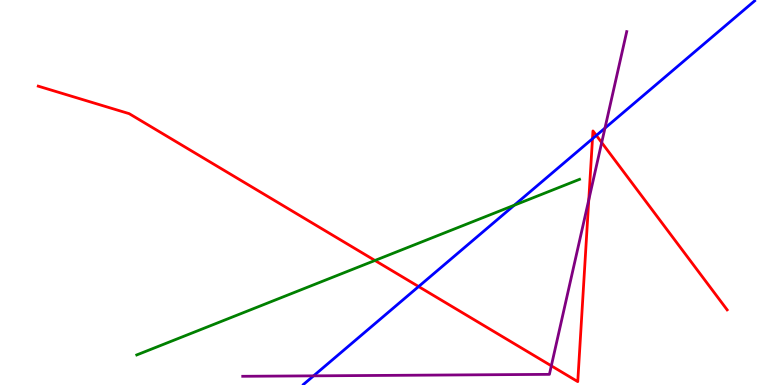[{'lines': ['blue', 'red'], 'intersections': [{'x': 5.4, 'y': 2.56}, {'x': 7.64, 'y': 6.4}, {'x': 7.69, 'y': 6.48}]}, {'lines': ['green', 'red'], 'intersections': [{'x': 4.84, 'y': 3.23}]}, {'lines': ['purple', 'red'], 'intersections': [{'x': 7.11, 'y': 0.498}, {'x': 7.6, 'y': 4.81}, {'x': 7.76, 'y': 6.3}]}, {'lines': ['blue', 'green'], 'intersections': [{'x': 6.64, 'y': 4.67}]}, {'lines': ['blue', 'purple'], 'intersections': [{'x': 4.05, 'y': 0.238}, {'x': 7.81, 'y': 6.67}]}, {'lines': ['green', 'purple'], 'intersections': []}]